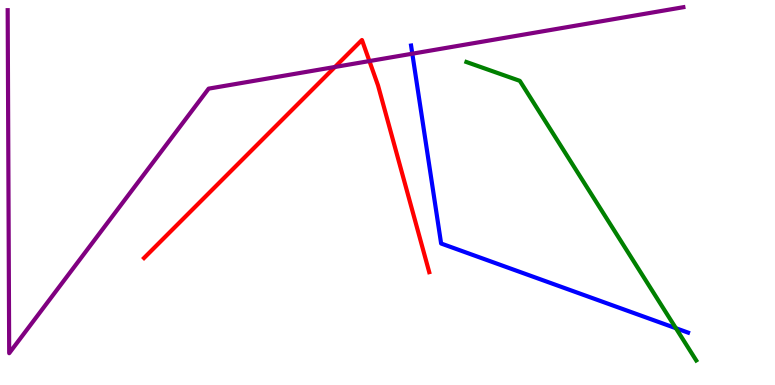[{'lines': ['blue', 'red'], 'intersections': []}, {'lines': ['green', 'red'], 'intersections': []}, {'lines': ['purple', 'red'], 'intersections': [{'x': 4.32, 'y': 8.26}, {'x': 4.77, 'y': 8.41}]}, {'lines': ['blue', 'green'], 'intersections': [{'x': 8.72, 'y': 1.47}]}, {'lines': ['blue', 'purple'], 'intersections': [{'x': 5.32, 'y': 8.61}]}, {'lines': ['green', 'purple'], 'intersections': []}]